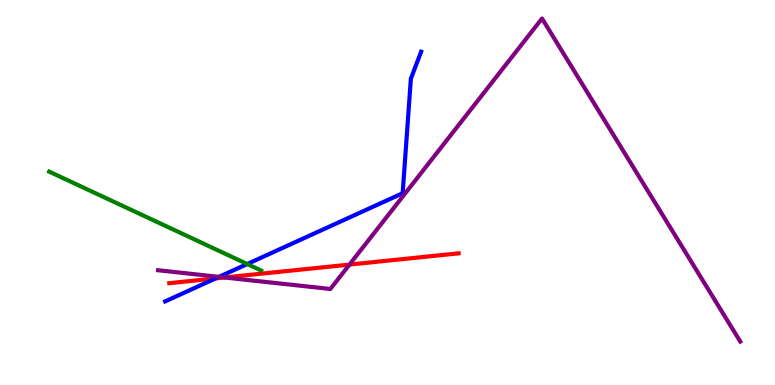[{'lines': ['blue', 'red'], 'intersections': [{'x': 2.78, 'y': 2.77}]}, {'lines': ['green', 'red'], 'intersections': []}, {'lines': ['purple', 'red'], 'intersections': [{'x': 2.9, 'y': 2.79}, {'x': 4.51, 'y': 3.13}]}, {'lines': ['blue', 'green'], 'intersections': [{'x': 3.19, 'y': 3.14}]}, {'lines': ['blue', 'purple'], 'intersections': [{'x': 2.83, 'y': 2.81}]}, {'lines': ['green', 'purple'], 'intersections': []}]